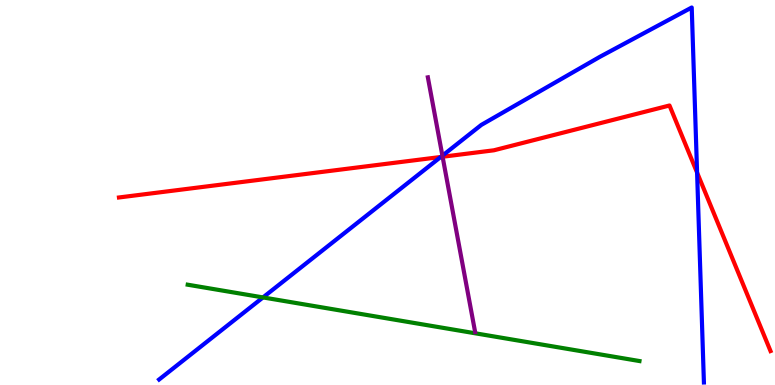[{'lines': ['blue', 'red'], 'intersections': [{'x': 5.69, 'y': 5.92}, {'x': 8.99, 'y': 5.52}]}, {'lines': ['green', 'red'], 'intersections': []}, {'lines': ['purple', 'red'], 'intersections': [{'x': 5.71, 'y': 5.93}]}, {'lines': ['blue', 'green'], 'intersections': [{'x': 3.39, 'y': 2.27}]}, {'lines': ['blue', 'purple'], 'intersections': [{'x': 5.71, 'y': 5.96}]}, {'lines': ['green', 'purple'], 'intersections': []}]